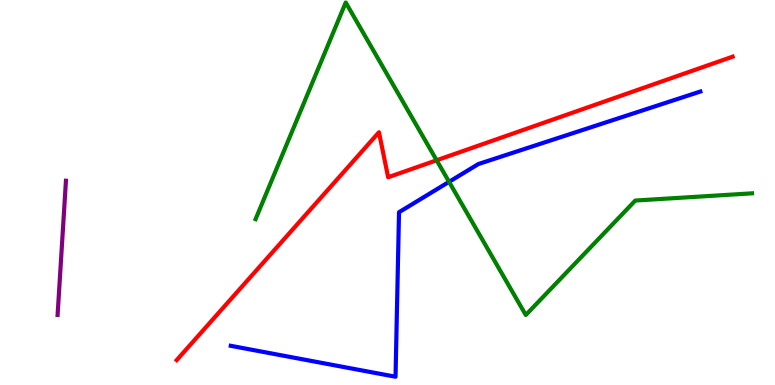[{'lines': ['blue', 'red'], 'intersections': []}, {'lines': ['green', 'red'], 'intersections': [{'x': 5.63, 'y': 5.84}]}, {'lines': ['purple', 'red'], 'intersections': []}, {'lines': ['blue', 'green'], 'intersections': [{'x': 5.79, 'y': 5.28}]}, {'lines': ['blue', 'purple'], 'intersections': []}, {'lines': ['green', 'purple'], 'intersections': []}]